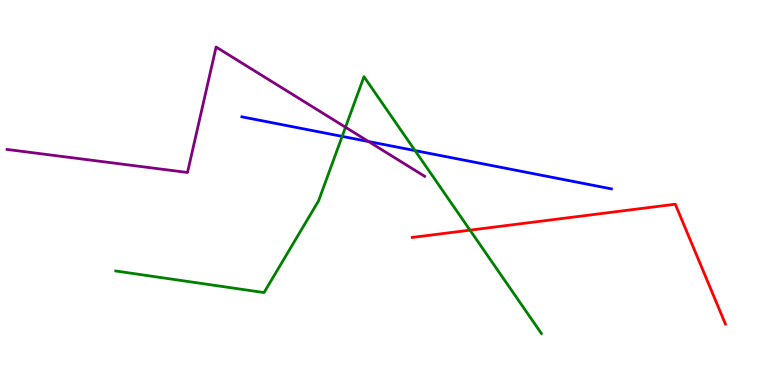[{'lines': ['blue', 'red'], 'intersections': []}, {'lines': ['green', 'red'], 'intersections': [{'x': 6.06, 'y': 4.02}]}, {'lines': ['purple', 'red'], 'intersections': []}, {'lines': ['blue', 'green'], 'intersections': [{'x': 4.41, 'y': 6.46}, {'x': 5.36, 'y': 6.09}]}, {'lines': ['blue', 'purple'], 'intersections': [{'x': 4.76, 'y': 6.32}]}, {'lines': ['green', 'purple'], 'intersections': [{'x': 4.46, 'y': 6.7}]}]